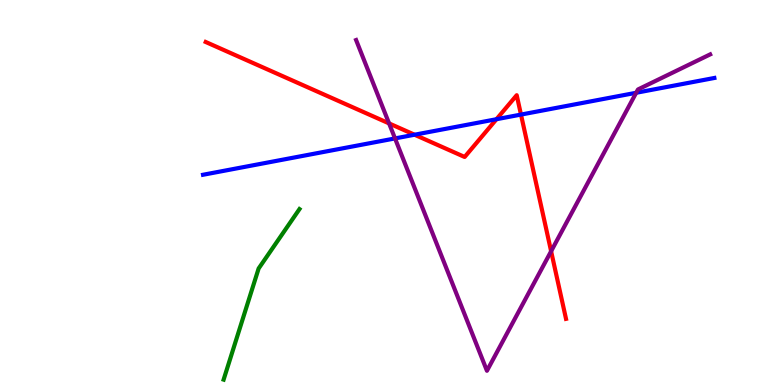[{'lines': ['blue', 'red'], 'intersections': [{'x': 5.35, 'y': 6.5}, {'x': 6.41, 'y': 6.9}, {'x': 6.72, 'y': 7.02}]}, {'lines': ['green', 'red'], 'intersections': []}, {'lines': ['purple', 'red'], 'intersections': [{'x': 5.02, 'y': 6.79}, {'x': 7.11, 'y': 3.47}]}, {'lines': ['blue', 'green'], 'intersections': []}, {'lines': ['blue', 'purple'], 'intersections': [{'x': 5.1, 'y': 6.4}, {'x': 8.21, 'y': 7.59}]}, {'lines': ['green', 'purple'], 'intersections': []}]